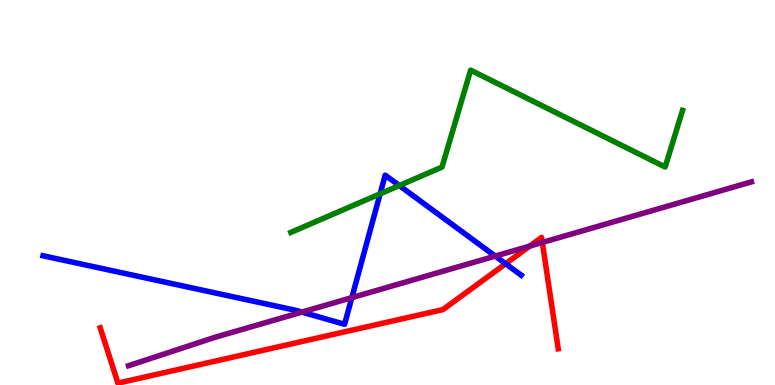[{'lines': ['blue', 'red'], 'intersections': [{'x': 6.52, 'y': 3.15}]}, {'lines': ['green', 'red'], 'intersections': []}, {'lines': ['purple', 'red'], 'intersections': [{'x': 6.83, 'y': 3.61}, {'x': 7.0, 'y': 3.7}]}, {'lines': ['blue', 'green'], 'intersections': [{'x': 4.9, 'y': 4.97}, {'x': 5.15, 'y': 5.18}]}, {'lines': ['blue', 'purple'], 'intersections': [{'x': 3.9, 'y': 1.89}, {'x': 4.54, 'y': 2.27}, {'x': 6.39, 'y': 3.35}]}, {'lines': ['green', 'purple'], 'intersections': []}]